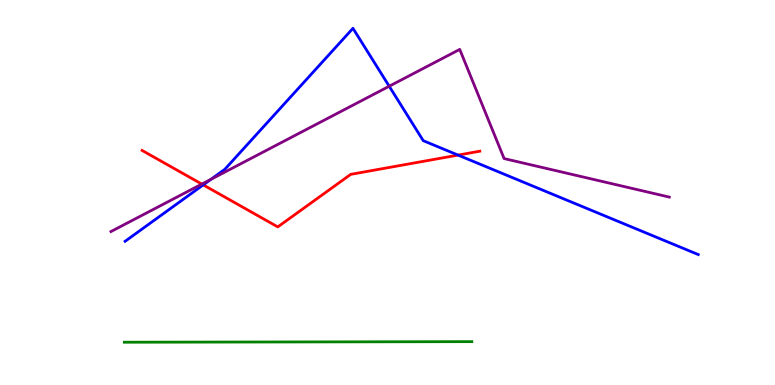[{'lines': ['blue', 'red'], 'intersections': [{'x': 2.62, 'y': 5.2}, {'x': 5.91, 'y': 5.97}]}, {'lines': ['green', 'red'], 'intersections': []}, {'lines': ['purple', 'red'], 'intersections': [{'x': 2.6, 'y': 5.22}]}, {'lines': ['blue', 'green'], 'intersections': []}, {'lines': ['blue', 'purple'], 'intersections': [{'x': 2.72, 'y': 5.34}, {'x': 5.02, 'y': 7.76}]}, {'lines': ['green', 'purple'], 'intersections': []}]